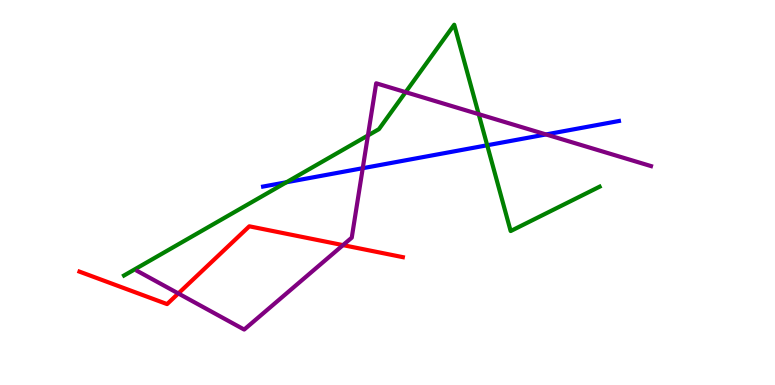[{'lines': ['blue', 'red'], 'intersections': []}, {'lines': ['green', 'red'], 'intersections': []}, {'lines': ['purple', 'red'], 'intersections': [{'x': 2.3, 'y': 2.38}, {'x': 4.43, 'y': 3.63}]}, {'lines': ['blue', 'green'], 'intersections': [{'x': 3.7, 'y': 5.27}, {'x': 6.29, 'y': 6.23}]}, {'lines': ['blue', 'purple'], 'intersections': [{'x': 4.68, 'y': 5.63}, {'x': 7.04, 'y': 6.51}]}, {'lines': ['green', 'purple'], 'intersections': [{'x': 4.75, 'y': 6.48}, {'x': 5.23, 'y': 7.61}, {'x': 6.18, 'y': 7.03}]}]